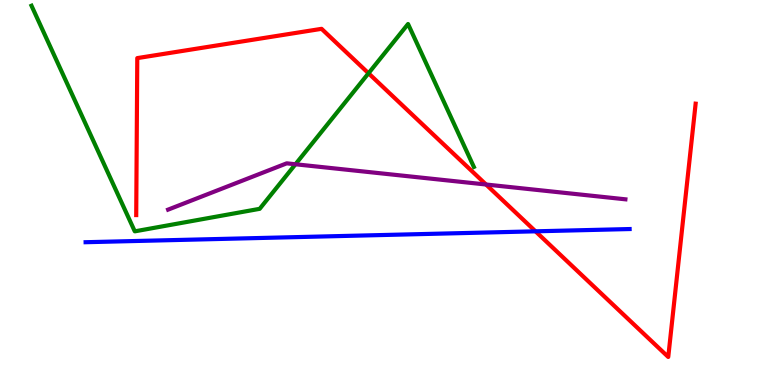[{'lines': ['blue', 'red'], 'intersections': [{'x': 6.91, 'y': 3.99}]}, {'lines': ['green', 'red'], 'intersections': [{'x': 4.75, 'y': 8.1}]}, {'lines': ['purple', 'red'], 'intersections': [{'x': 6.27, 'y': 5.21}]}, {'lines': ['blue', 'green'], 'intersections': []}, {'lines': ['blue', 'purple'], 'intersections': []}, {'lines': ['green', 'purple'], 'intersections': [{'x': 3.81, 'y': 5.73}]}]